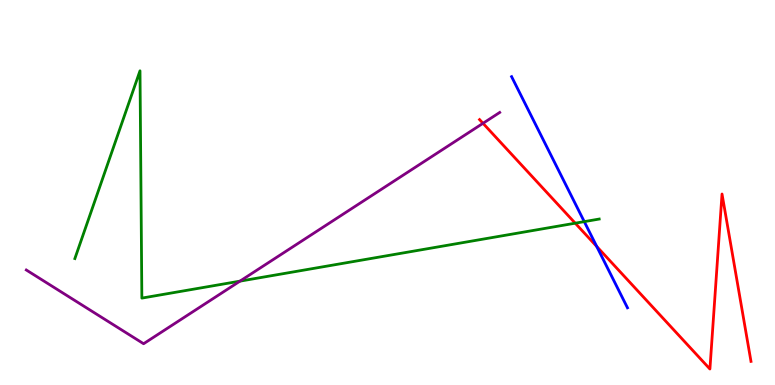[{'lines': ['blue', 'red'], 'intersections': [{'x': 7.7, 'y': 3.6}]}, {'lines': ['green', 'red'], 'intersections': [{'x': 7.42, 'y': 4.2}]}, {'lines': ['purple', 'red'], 'intersections': [{'x': 6.23, 'y': 6.8}]}, {'lines': ['blue', 'green'], 'intersections': [{'x': 7.54, 'y': 4.24}]}, {'lines': ['blue', 'purple'], 'intersections': []}, {'lines': ['green', 'purple'], 'intersections': [{'x': 3.1, 'y': 2.7}]}]